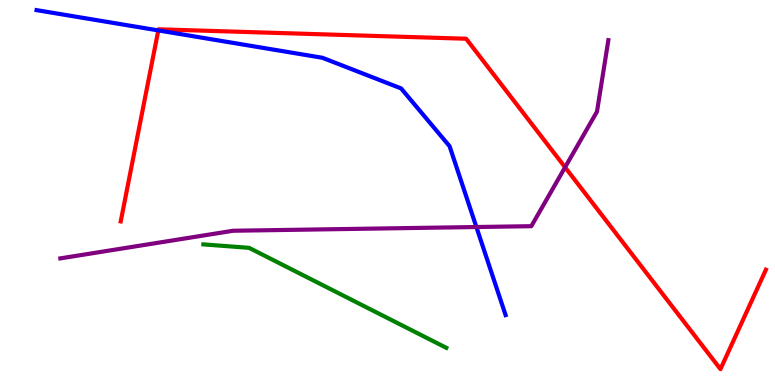[{'lines': ['blue', 'red'], 'intersections': [{'x': 2.04, 'y': 9.21}]}, {'lines': ['green', 'red'], 'intersections': []}, {'lines': ['purple', 'red'], 'intersections': [{'x': 7.29, 'y': 5.65}]}, {'lines': ['blue', 'green'], 'intersections': []}, {'lines': ['blue', 'purple'], 'intersections': [{'x': 6.15, 'y': 4.1}]}, {'lines': ['green', 'purple'], 'intersections': []}]